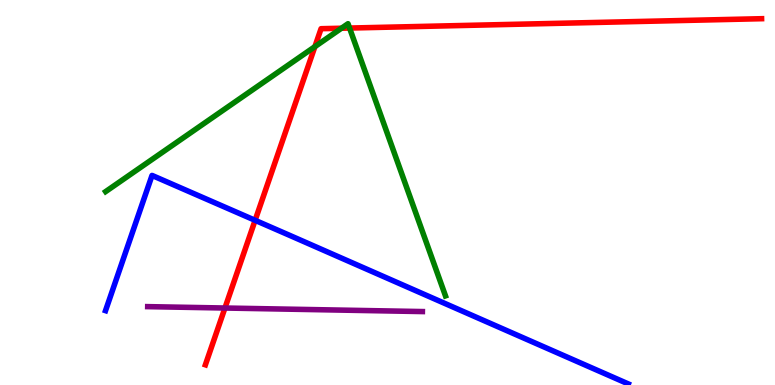[{'lines': ['blue', 'red'], 'intersections': [{'x': 3.29, 'y': 4.28}]}, {'lines': ['green', 'red'], 'intersections': [{'x': 4.06, 'y': 8.79}, {'x': 4.41, 'y': 9.27}, {'x': 4.51, 'y': 9.27}]}, {'lines': ['purple', 'red'], 'intersections': [{'x': 2.9, 'y': 2.0}]}, {'lines': ['blue', 'green'], 'intersections': []}, {'lines': ['blue', 'purple'], 'intersections': []}, {'lines': ['green', 'purple'], 'intersections': []}]